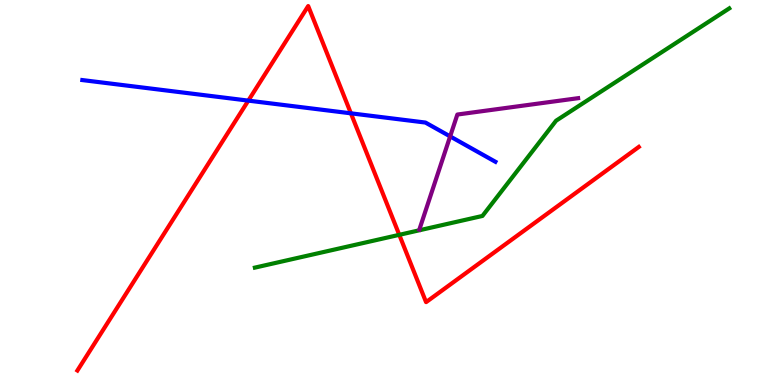[{'lines': ['blue', 'red'], 'intersections': [{'x': 3.2, 'y': 7.39}, {'x': 4.53, 'y': 7.06}]}, {'lines': ['green', 'red'], 'intersections': [{'x': 5.15, 'y': 3.9}]}, {'lines': ['purple', 'red'], 'intersections': []}, {'lines': ['blue', 'green'], 'intersections': []}, {'lines': ['blue', 'purple'], 'intersections': [{'x': 5.81, 'y': 6.46}]}, {'lines': ['green', 'purple'], 'intersections': []}]